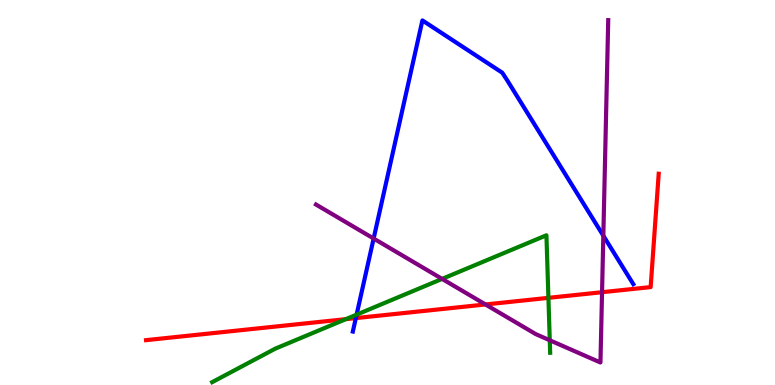[{'lines': ['blue', 'red'], 'intersections': [{'x': 4.59, 'y': 1.74}]}, {'lines': ['green', 'red'], 'intersections': [{'x': 4.46, 'y': 1.71}, {'x': 7.08, 'y': 2.26}]}, {'lines': ['purple', 'red'], 'intersections': [{'x': 6.26, 'y': 2.09}, {'x': 7.77, 'y': 2.41}]}, {'lines': ['blue', 'green'], 'intersections': [{'x': 4.6, 'y': 1.83}]}, {'lines': ['blue', 'purple'], 'intersections': [{'x': 4.82, 'y': 3.8}, {'x': 7.78, 'y': 3.88}]}, {'lines': ['green', 'purple'], 'intersections': [{'x': 5.7, 'y': 2.76}, {'x': 7.09, 'y': 1.16}]}]